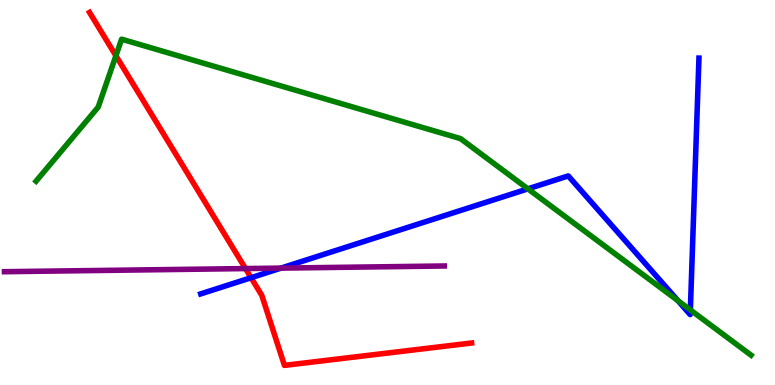[{'lines': ['blue', 'red'], 'intersections': [{'x': 3.24, 'y': 2.79}]}, {'lines': ['green', 'red'], 'intersections': [{'x': 1.5, 'y': 8.55}]}, {'lines': ['purple', 'red'], 'intersections': [{'x': 3.17, 'y': 3.02}]}, {'lines': ['blue', 'green'], 'intersections': [{'x': 6.81, 'y': 5.09}, {'x': 8.75, 'y': 2.19}, {'x': 8.91, 'y': 1.95}]}, {'lines': ['blue', 'purple'], 'intersections': [{'x': 3.63, 'y': 3.04}]}, {'lines': ['green', 'purple'], 'intersections': []}]